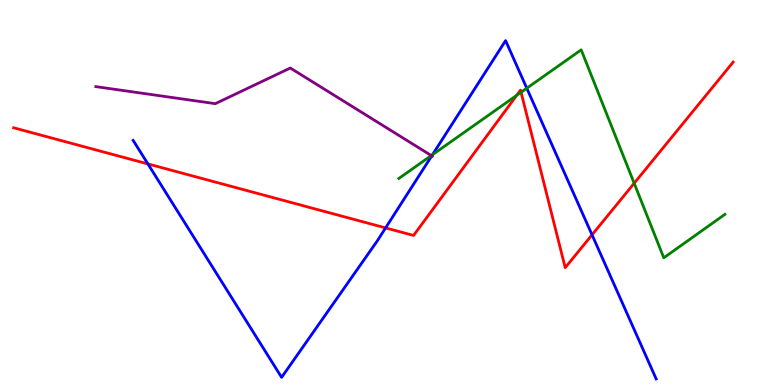[{'lines': ['blue', 'red'], 'intersections': [{'x': 1.91, 'y': 5.74}, {'x': 4.98, 'y': 4.08}, {'x': 7.64, 'y': 3.9}]}, {'lines': ['green', 'red'], 'intersections': [{'x': 6.67, 'y': 7.52}, {'x': 6.72, 'y': 7.6}, {'x': 8.18, 'y': 5.24}]}, {'lines': ['purple', 'red'], 'intersections': []}, {'lines': ['blue', 'green'], 'intersections': [{'x': 5.58, 'y': 5.98}, {'x': 6.8, 'y': 7.71}]}, {'lines': ['blue', 'purple'], 'intersections': [{'x': 5.57, 'y': 5.95}]}, {'lines': ['green', 'purple'], 'intersections': [{'x': 5.57, 'y': 5.96}]}]